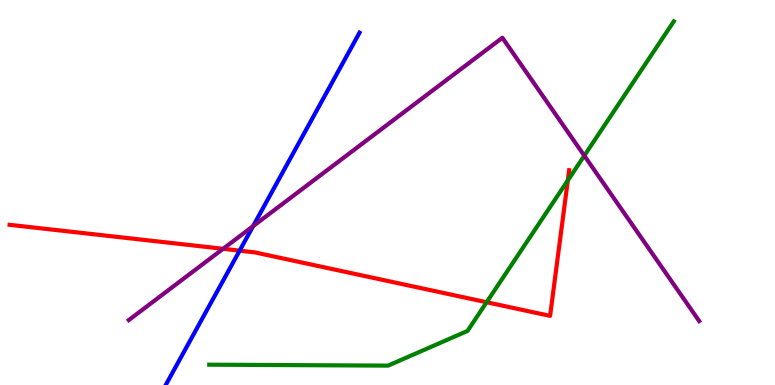[{'lines': ['blue', 'red'], 'intersections': [{'x': 3.09, 'y': 3.49}]}, {'lines': ['green', 'red'], 'intersections': [{'x': 6.28, 'y': 2.15}, {'x': 7.33, 'y': 5.31}]}, {'lines': ['purple', 'red'], 'intersections': [{'x': 2.88, 'y': 3.54}]}, {'lines': ['blue', 'green'], 'intersections': []}, {'lines': ['blue', 'purple'], 'intersections': [{'x': 3.27, 'y': 4.13}]}, {'lines': ['green', 'purple'], 'intersections': [{'x': 7.54, 'y': 5.96}]}]